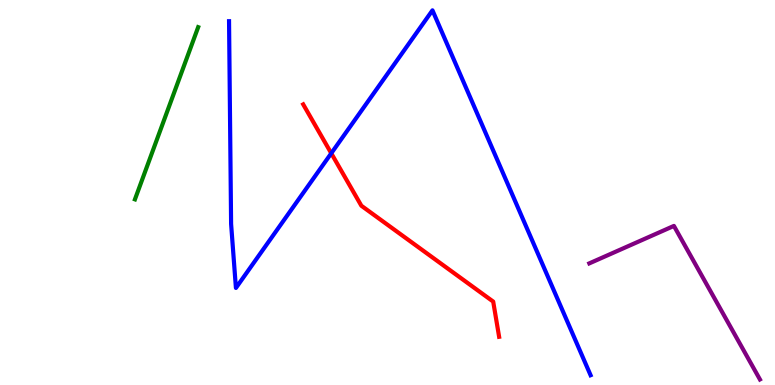[{'lines': ['blue', 'red'], 'intersections': [{'x': 4.27, 'y': 6.02}]}, {'lines': ['green', 'red'], 'intersections': []}, {'lines': ['purple', 'red'], 'intersections': []}, {'lines': ['blue', 'green'], 'intersections': []}, {'lines': ['blue', 'purple'], 'intersections': []}, {'lines': ['green', 'purple'], 'intersections': []}]